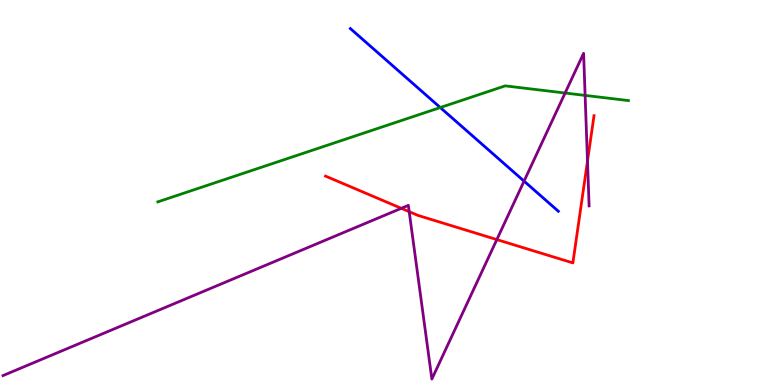[{'lines': ['blue', 'red'], 'intersections': []}, {'lines': ['green', 'red'], 'intersections': []}, {'lines': ['purple', 'red'], 'intersections': [{'x': 5.18, 'y': 4.59}, {'x': 5.28, 'y': 4.5}, {'x': 6.41, 'y': 3.78}, {'x': 7.58, 'y': 5.82}]}, {'lines': ['blue', 'green'], 'intersections': [{'x': 5.68, 'y': 7.21}]}, {'lines': ['blue', 'purple'], 'intersections': [{'x': 6.76, 'y': 5.3}]}, {'lines': ['green', 'purple'], 'intersections': [{'x': 7.29, 'y': 7.58}, {'x': 7.55, 'y': 7.52}]}]